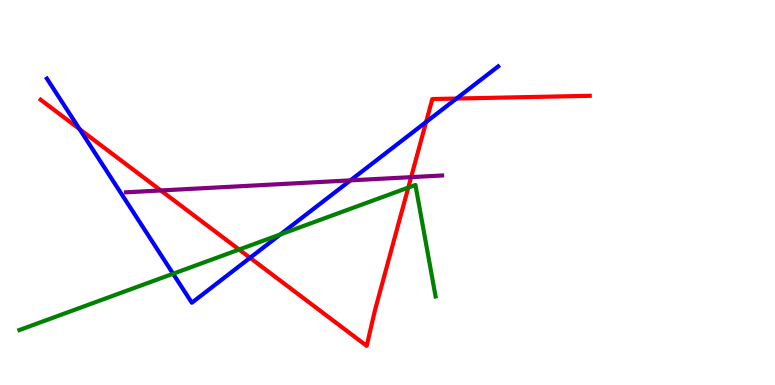[{'lines': ['blue', 'red'], 'intersections': [{'x': 1.03, 'y': 6.65}, {'x': 3.23, 'y': 3.3}, {'x': 5.5, 'y': 6.83}, {'x': 5.89, 'y': 7.44}]}, {'lines': ['green', 'red'], 'intersections': [{'x': 3.09, 'y': 3.52}, {'x': 5.27, 'y': 5.13}]}, {'lines': ['purple', 'red'], 'intersections': [{'x': 2.08, 'y': 5.05}, {'x': 5.3, 'y': 5.4}]}, {'lines': ['blue', 'green'], 'intersections': [{'x': 2.23, 'y': 2.89}, {'x': 3.62, 'y': 3.91}]}, {'lines': ['blue', 'purple'], 'intersections': [{'x': 4.52, 'y': 5.32}]}, {'lines': ['green', 'purple'], 'intersections': []}]